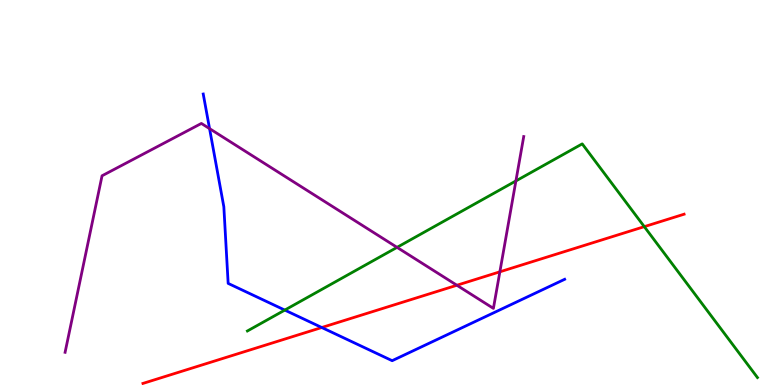[{'lines': ['blue', 'red'], 'intersections': [{'x': 4.15, 'y': 1.49}]}, {'lines': ['green', 'red'], 'intersections': [{'x': 8.31, 'y': 4.11}]}, {'lines': ['purple', 'red'], 'intersections': [{'x': 5.9, 'y': 2.59}, {'x': 6.45, 'y': 2.94}]}, {'lines': ['blue', 'green'], 'intersections': [{'x': 3.67, 'y': 1.95}]}, {'lines': ['blue', 'purple'], 'intersections': [{'x': 2.7, 'y': 6.66}]}, {'lines': ['green', 'purple'], 'intersections': [{'x': 5.12, 'y': 3.58}, {'x': 6.66, 'y': 5.3}]}]